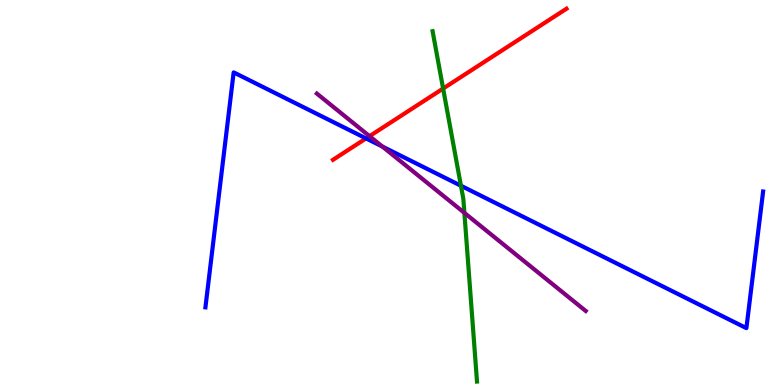[{'lines': ['blue', 'red'], 'intersections': [{'x': 4.72, 'y': 6.4}]}, {'lines': ['green', 'red'], 'intersections': [{'x': 5.72, 'y': 7.7}]}, {'lines': ['purple', 'red'], 'intersections': [{'x': 4.77, 'y': 6.46}]}, {'lines': ['blue', 'green'], 'intersections': [{'x': 5.95, 'y': 5.18}]}, {'lines': ['blue', 'purple'], 'intersections': [{'x': 4.93, 'y': 6.19}]}, {'lines': ['green', 'purple'], 'intersections': [{'x': 5.99, 'y': 4.47}]}]